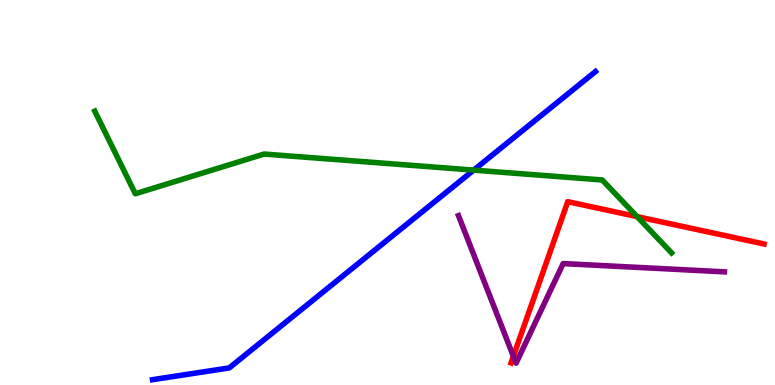[{'lines': ['blue', 'red'], 'intersections': []}, {'lines': ['green', 'red'], 'intersections': [{'x': 8.22, 'y': 4.37}]}, {'lines': ['purple', 'red'], 'intersections': [{'x': 6.62, 'y': 0.746}]}, {'lines': ['blue', 'green'], 'intersections': [{'x': 6.11, 'y': 5.58}]}, {'lines': ['blue', 'purple'], 'intersections': []}, {'lines': ['green', 'purple'], 'intersections': []}]